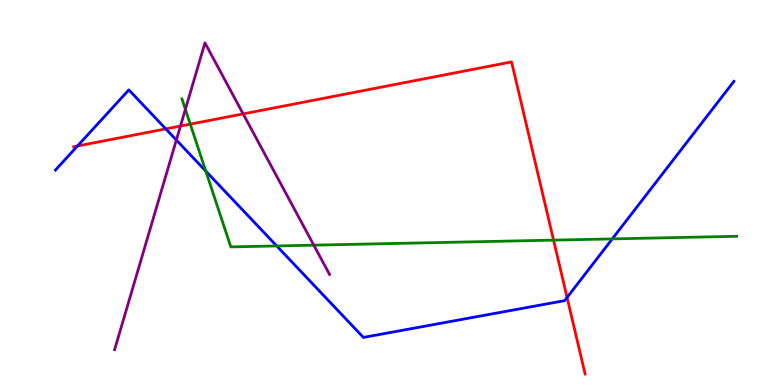[{'lines': ['blue', 'red'], 'intersections': [{'x': 1.0, 'y': 6.21}, {'x': 2.14, 'y': 6.65}, {'x': 7.32, 'y': 2.27}]}, {'lines': ['green', 'red'], 'intersections': [{'x': 2.46, 'y': 6.78}, {'x': 7.14, 'y': 3.76}]}, {'lines': ['purple', 'red'], 'intersections': [{'x': 2.33, 'y': 6.73}, {'x': 3.14, 'y': 7.04}]}, {'lines': ['blue', 'green'], 'intersections': [{'x': 2.66, 'y': 5.56}, {'x': 3.57, 'y': 3.61}, {'x': 7.9, 'y': 3.79}]}, {'lines': ['blue', 'purple'], 'intersections': [{'x': 2.28, 'y': 6.36}]}, {'lines': ['green', 'purple'], 'intersections': [{'x': 2.39, 'y': 7.16}, {'x': 4.05, 'y': 3.63}]}]